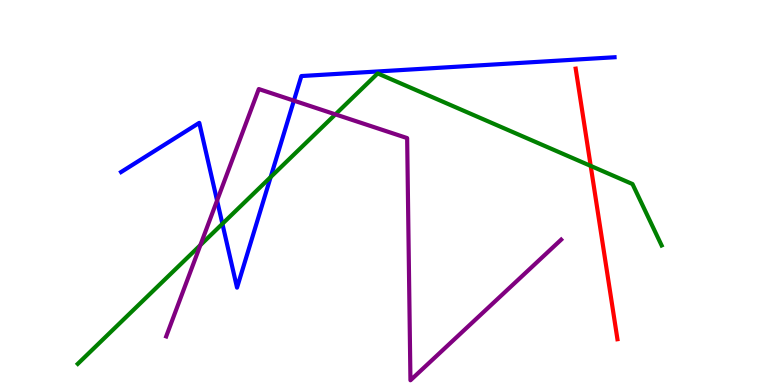[{'lines': ['blue', 'red'], 'intersections': []}, {'lines': ['green', 'red'], 'intersections': [{'x': 7.62, 'y': 5.69}]}, {'lines': ['purple', 'red'], 'intersections': []}, {'lines': ['blue', 'green'], 'intersections': [{'x': 2.87, 'y': 4.19}, {'x': 3.49, 'y': 5.4}]}, {'lines': ['blue', 'purple'], 'intersections': [{'x': 2.8, 'y': 4.79}, {'x': 3.79, 'y': 7.39}]}, {'lines': ['green', 'purple'], 'intersections': [{'x': 2.59, 'y': 3.63}, {'x': 4.33, 'y': 7.03}]}]